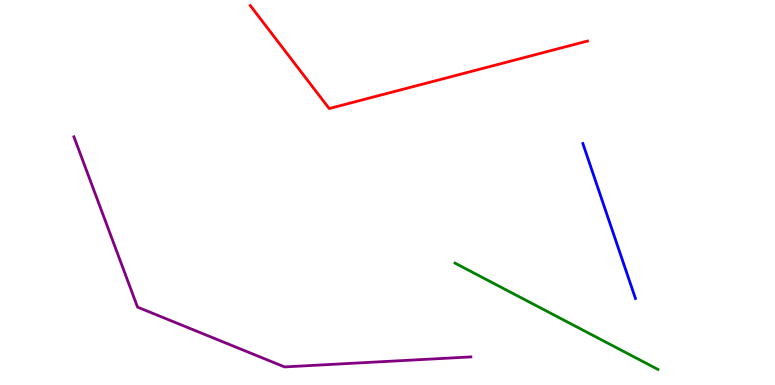[{'lines': ['blue', 'red'], 'intersections': []}, {'lines': ['green', 'red'], 'intersections': []}, {'lines': ['purple', 'red'], 'intersections': []}, {'lines': ['blue', 'green'], 'intersections': []}, {'lines': ['blue', 'purple'], 'intersections': []}, {'lines': ['green', 'purple'], 'intersections': []}]